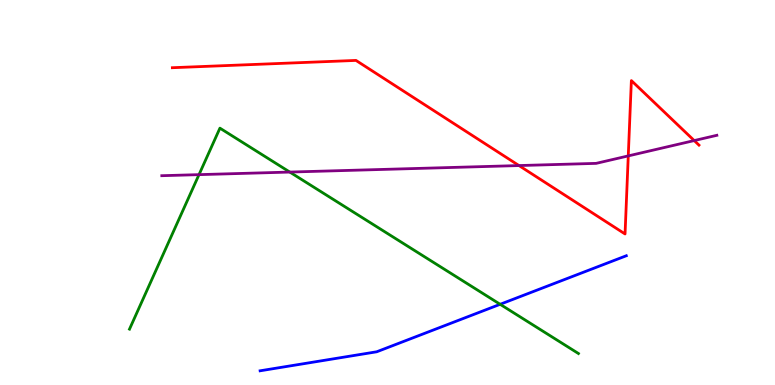[{'lines': ['blue', 'red'], 'intersections': []}, {'lines': ['green', 'red'], 'intersections': []}, {'lines': ['purple', 'red'], 'intersections': [{'x': 6.7, 'y': 5.7}, {'x': 8.11, 'y': 5.95}, {'x': 8.96, 'y': 6.35}]}, {'lines': ['blue', 'green'], 'intersections': [{'x': 6.45, 'y': 2.1}]}, {'lines': ['blue', 'purple'], 'intersections': []}, {'lines': ['green', 'purple'], 'intersections': [{'x': 2.57, 'y': 5.46}, {'x': 3.74, 'y': 5.53}]}]